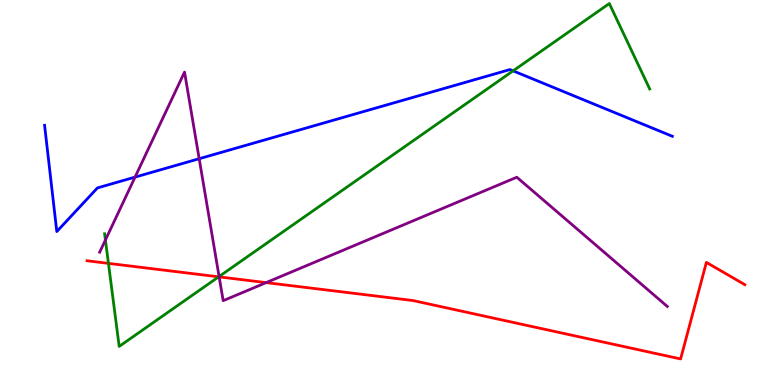[{'lines': ['blue', 'red'], 'intersections': []}, {'lines': ['green', 'red'], 'intersections': [{'x': 1.4, 'y': 3.16}, {'x': 2.82, 'y': 2.81}]}, {'lines': ['purple', 'red'], 'intersections': [{'x': 2.83, 'y': 2.81}, {'x': 3.43, 'y': 2.66}]}, {'lines': ['blue', 'green'], 'intersections': [{'x': 6.62, 'y': 8.16}]}, {'lines': ['blue', 'purple'], 'intersections': [{'x': 1.74, 'y': 5.4}, {'x': 2.57, 'y': 5.88}]}, {'lines': ['green', 'purple'], 'intersections': [{'x': 1.36, 'y': 3.77}, {'x': 2.83, 'y': 2.82}]}]